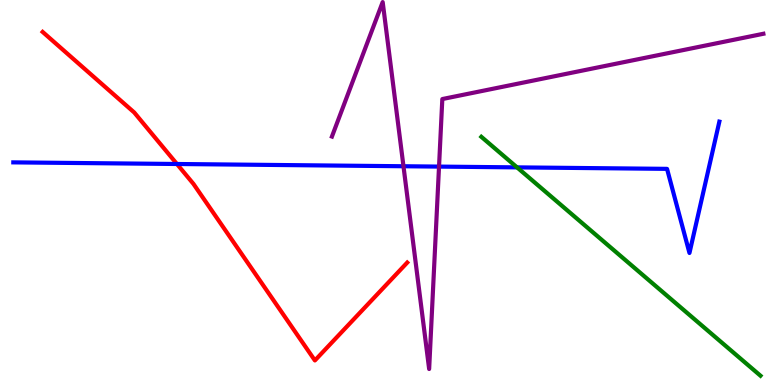[{'lines': ['blue', 'red'], 'intersections': [{'x': 2.28, 'y': 5.74}]}, {'lines': ['green', 'red'], 'intersections': []}, {'lines': ['purple', 'red'], 'intersections': []}, {'lines': ['blue', 'green'], 'intersections': [{'x': 6.67, 'y': 5.65}]}, {'lines': ['blue', 'purple'], 'intersections': [{'x': 5.21, 'y': 5.68}, {'x': 5.66, 'y': 5.67}]}, {'lines': ['green', 'purple'], 'intersections': []}]